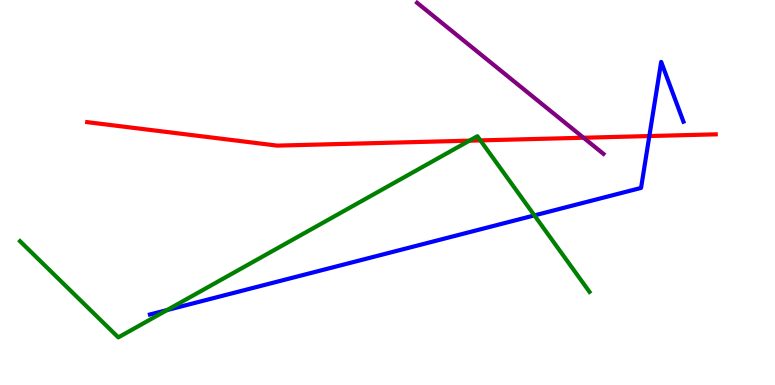[{'lines': ['blue', 'red'], 'intersections': [{'x': 8.38, 'y': 6.47}]}, {'lines': ['green', 'red'], 'intersections': [{'x': 6.06, 'y': 6.35}, {'x': 6.2, 'y': 6.35}]}, {'lines': ['purple', 'red'], 'intersections': [{'x': 7.53, 'y': 6.42}]}, {'lines': ['blue', 'green'], 'intersections': [{'x': 2.16, 'y': 1.95}, {'x': 6.9, 'y': 4.41}]}, {'lines': ['blue', 'purple'], 'intersections': []}, {'lines': ['green', 'purple'], 'intersections': []}]